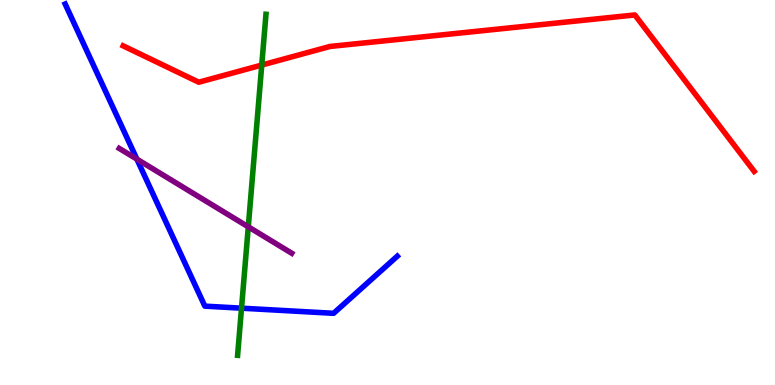[{'lines': ['blue', 'red'], 'intersections': []}, {'lines': ['green', 'red'], 'intersections': [{'x': 3.38, 'y': 8.31}]}, {'lines': ['purple', 'red'], 'intersections': []}, {'lines': ['blue', 'green'], 'intersections': [{'x': 3.12, 'y': 2.0}]}, {'lines': ['blue', 'purple'], 'intersections': [{'x': 1.77, 'y': 5.87}]}, {'lines': ['green', 'purple'], 'intersections': [{'x': 3.2, 'y': 4.11}]}]